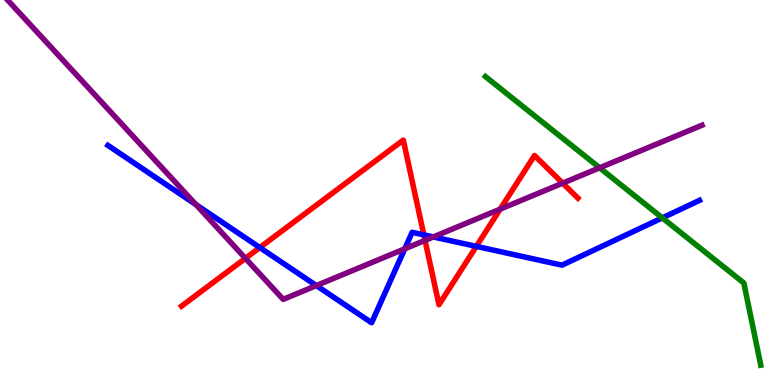[{'lines': ['blue', 'red'], 'intersections': [{'x': 3.35, 'y': 3.57}, {'x': 5.47, 'y': 3.9}, {'x': 6.15, 'y': 3.6}]}, {'lines': ['green', 'red'], 'intersections': []}, {'lines': ['purple', 'red'], 'intersections': [{'x': 3.17, 'y': 3.29}, {'x': 5.48, 'y': 3.76}, {'x': 6.45, 'y': 4.57}, {'x': 7.26, 'y': 5.24}]}, {'lines': ['blue', 'green'], 'intersections': [{'x': 8.55, 'y': 4.34}]}, {'lines': ['blue', 'purple'], 'intersections': [{'x': 2.53, 'y': 4.69}, {'x': 4.08, 'y': 2.58}, {'x': 5.22, 'y': 3.54}, {'x': 5.59, 'y': 3.85}]}, {'lines': ['green', 'purple'], 'intersections': [{'x': 7.74, 'y': 5.64}]}]